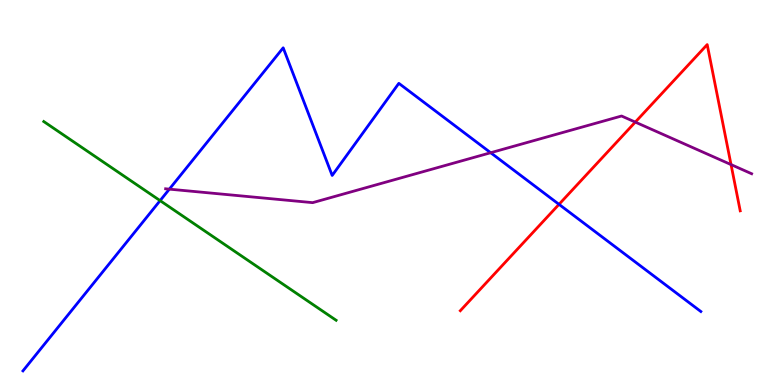[{'lines': ['blue', 'red'], 'intersections': [{'x': 7.21, 'y': 4.69}]}, {'lines': ['green', 'red'], 'intersections': []}, {'lines': ['purple', 'red'], 'intersections': [{'x': 8.2, 'y': 6.83}, {'x': 9.43, 'y': 5.72}]}, {'lines': ['blue', 'green'], 'intersections': [{'x': 2.07, 'y': 4.79}]}, {'lines': ['blue', 'purple'], 'intersections': [{'x': 2.19, 'y': 5.09}, {'x': 6.33, 'y': 6.03}]}, {'lines': ['green', 'purple'], 'intersections': []}]